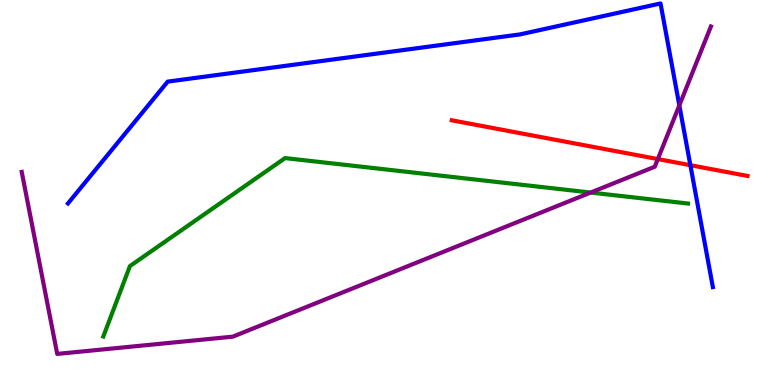[{'lines': ['blue', 'red'], 'intersections': [{'x': 8.91, 'y': 5.71}]}, {'lines': ['green', 'red'], 'intersections': []}, {'lines': ['purple', 'red'], 'intersections': [{'x': 8.49, 'y': 5.87}]}, {'lines': ['blue', 'green'], 'intersections': []}, {'lines': ['blue', 'purple'], 'intersections': [{'x': 8.77, 'y': 7.26}]}, {'lines': ['green', 'purple'], 'intersections': [{'x': 7.62, 'y': 5.0}]}]